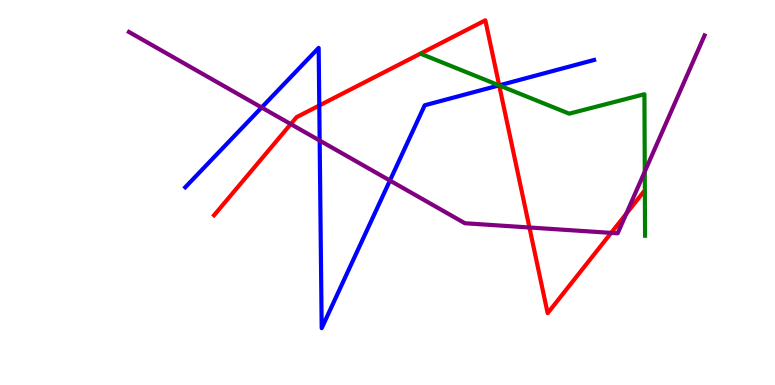[{'lines': ['blue', 'red'], 'intersections': [{'x': 4.12, 'y': 7.26}, {'x': 6.44, 'y': 7.78}]}, {'lines': ['green', 'red'], 'intersections': [{'x': 6.44, 'y': 7.78}]}, {'lines': ['purple', 'red'], 'intersections': [{'x': 3.75, 'y': 6.78}, {'x': 6.83, 'y': 4.09}, {'x': 7.89, 'y': 3.95}, {'x': 8.08, 'y': 4.45}]}, {'lines': ['blue', 'green'], 'intersections': [{'x': 6.44, 'y': 7.78}]}, {'lines': ['blue', 'purple'], 'intersections': [{'x': 3.38, 'y': 7.21}, {'x': 4.12, 'y': 6.35}, {'x': 5.03, 'y': 5.31}]}, {'lines': ['green', 'purple'], 'intersections': [{'x': 8.32, 'y': 5.54}]}]